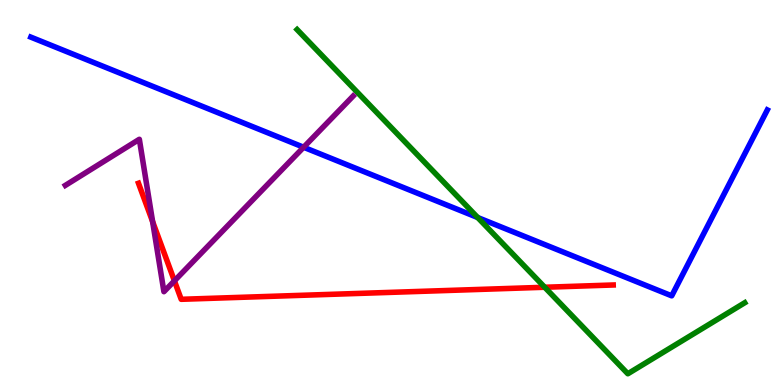[{'lines': ['blue', 'red'], 'intersections': []}, {'lines': ['green', 'red'], 'intersections': [{'x': 7.03, 'y': 2.54}]}, {'lines': ['purple', 'red'], 'intersections': [{'x': 1.97, 'y': 4.24}, {'x': 2.25, 'y': 2.71}]}, {'lines': ['blue', 'green'], 'intersections': [{'x': 6.16, 'y': 4.35}]}, {'lines': ['blue', 'purple'], 'intersections': [{'x': 3.92, 'y': 6.18}]}, {'lines': ['green', 'purple'], 'intersections': []}]